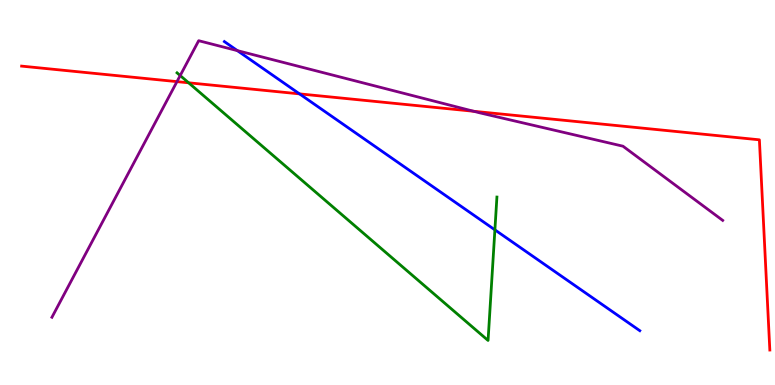[{'lines': ['blue', 'red'], 'intersections': [{'x': 3.86, 'y': 7.56}]}, {'lines': ['green', 'red'], 'intersections': [{'x': 2.43, 'y': 7.85}]}, {'lines': ['purple', 'red'], 'intersections': [{'x': 2.28, 'y': 7.88}, {'x': 6.11, 'y': 7.11}]}, {'lines': ['blue', 'green'], 'intersections': [{'x': 6.39, 'y': 4.03}]}, {'lines': ['blue', 'purple'], 'intersections': [{'x': 3.06, 'y': 8.69}]}, {'lines': ['green', 'purple'], 'intersections': [{'x': 2.33, 'y': 8.04}]}]